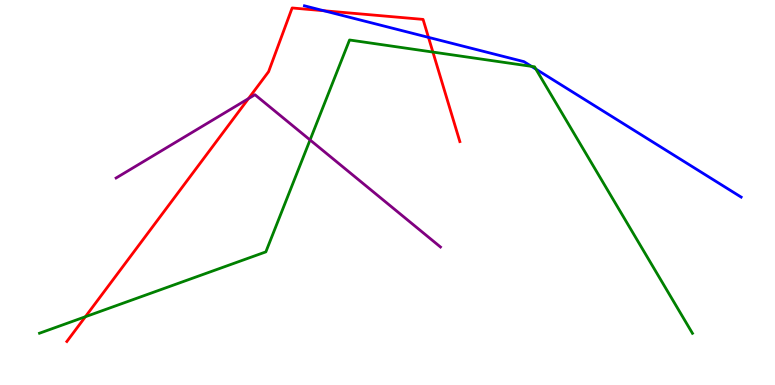[{'lines': ['blue', 'red'], 'intersections': [{'x': 4.18, 'y': 9.72}, {'x': 5.53, 'y': 9.03}]}, {'lines': ['green', 'red'], 'intersections': [{'x': 1.1, 'y': 1.77}, {'x': 5.59, 'y': 8.65}]}, {'lines': ['purple', 'red'], 'intersections': [{'x': 3.21, 'y': 7.44}]}, {'lines': ['blue', 'green'], 'intersections': [{'x': 6.86, 'y': 8.28}, {'x': 6.91, 'y': 8.2}]}, {'lines': ['blue', 'purple'], 'intersections': []}, {'lines': ['green', 'purple'], 'intersections': [{'x': 4.0, 'y': 6.36}]}]